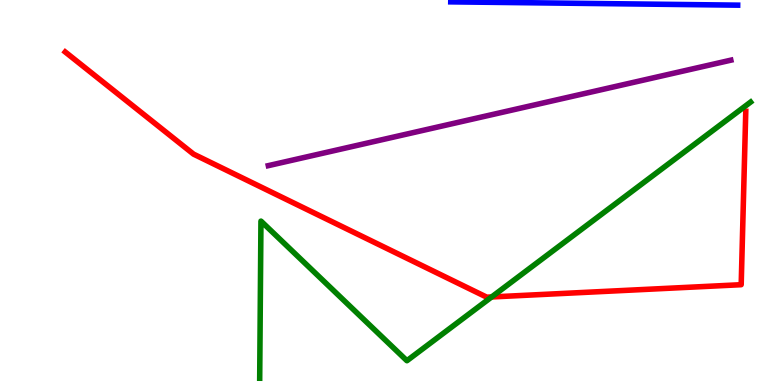[{'lines': ['blue', 'red'], 'intersections': []}, {'lines': ['green', 'red'], 'intersections': [{'x': 6.34, 'y': 2.29}]}, {'lines': ['purple', 'red'], 'intersections': []}, {'lines': ['blue', 'green'], 'intersections': []}, {'lines': ['blue', 'purple'], 'intersections': []}, {'lines': ['green', 'purple'], 'intersections': []}]